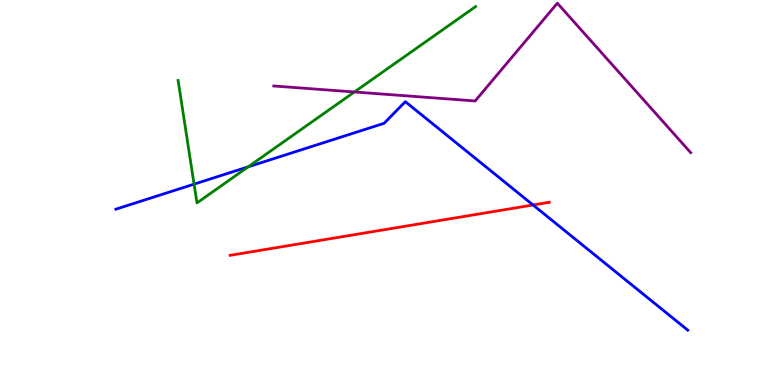[{'lines': ['blue', 'red'], 'intersections': [{'x': 6.88, 'y': 4.68}]}, {'lines': ['green', 'red'], 'intersections': []}, {'lines': ['purple', 'red'], 'intersections': []}, {'lines': ['blue', 'green'], 'intersections': [{'x': 2.5, 'y': 5.22}, {'x': 3.2, 'y': 5.67}]}, {'lines': ['blue', 'purple'], 'intersections': []}, {'lines': ['green', 'purple'], 'intersections': [{'x': 4.57, 'y': 7.61}]}]